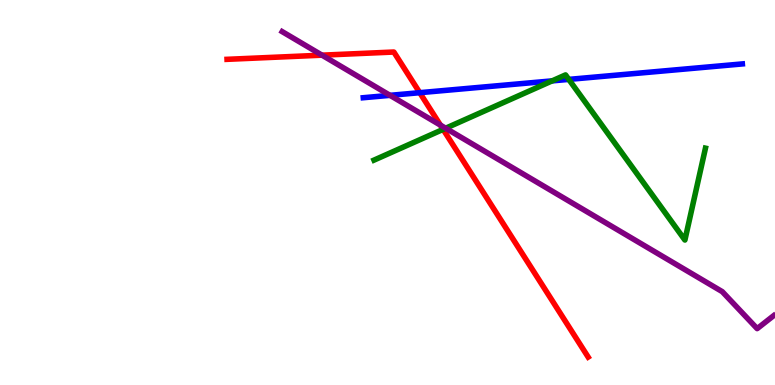[{'lines': ['blue', 'red'], 'intersections': [{'x': 5.42, 'y': 7.59}]}, {'lines': ['green', 'red'], 'intersections': [{'x': 5.72, 'y': 6.64}]}, {'lines': ['purple', 'red'], 'intersections': [{'x': 4.16, 'y': 8.57}, {'x': 5.68, 'y': 6.75}]}, {'lines': ['blue', 'green'], 'intersections': [{'x': 7.12, 'y': 7.9}, {'x': 7.34, 'y': 7.94}]}, {'lines': ['blue', 'purple'], 'intersections': [{'x': 5.03, 'y': 7.52}]}, {'lines': ['green', 'purple'], 'intersections': [{'x': 5.75, 'y': 6.67}]}]